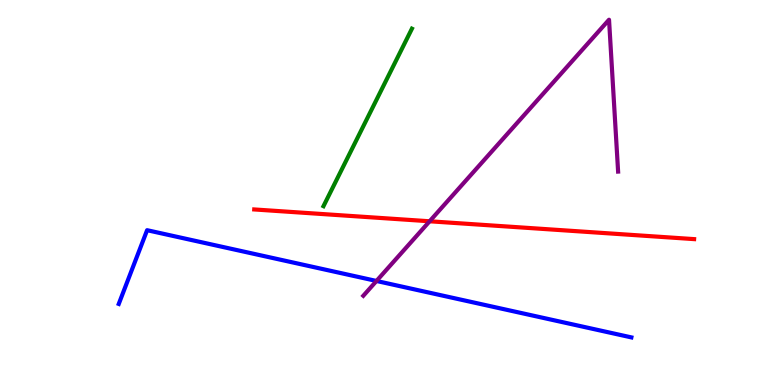[{'lines': ['blue', 'red'], 'intersections': []}, {'lines': ['green', 'red'], 'intersections': []}, {'lines': ['purple', 'red'], 'intersections': [{'x': 5.54, 'y': 4.25}]}, {'lines': ['blue', 'green'], 'intersections': []}, {'lines': ['blue', 'purple'], 'intersections': [{'x': 4.86, 'y': 2.7}]}, {'lines': ['green', 'purple'], 'intersections': []}]